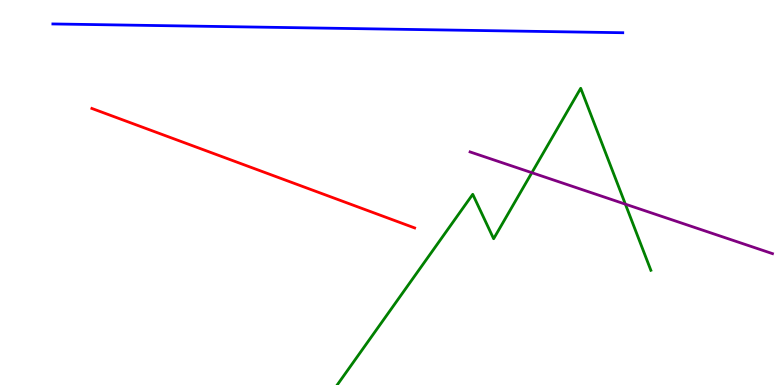[{'lines': ['blue', 'red'], 'intersections': []}, {'lines': ['green', 'red'], 'intersections': []}, {'lines': ['purple', 'red'], 'intersections': []}, {'lines': ['blue', 'green'], 'intersections': []}, {'lines': ['blue', 'purple'], 'intersections': []}, {'lines': ['green', 'purple'], 'intersections': [{'x': 6.86, 'y': 5.51}, {'x': 8.07, 'y': 4.7}]}]